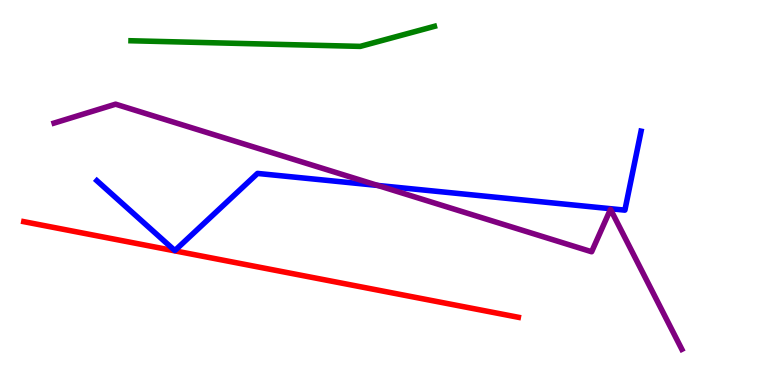[{'lines': ['blue', 'red'], 'intersections': []}, {'lines': ['green', 'red'], 'intersections': []}, {'lines': ['purple', 'red'], 'intersections': []}, {'lines': ['blue', 'green'], 'intersections': []}, {'lines': ['blue', 'purple'], 'intersections': [{'x': 4.87, 'y': 5.18}]}, {'lines': ['green', 'purple'], 'intersections': []}]